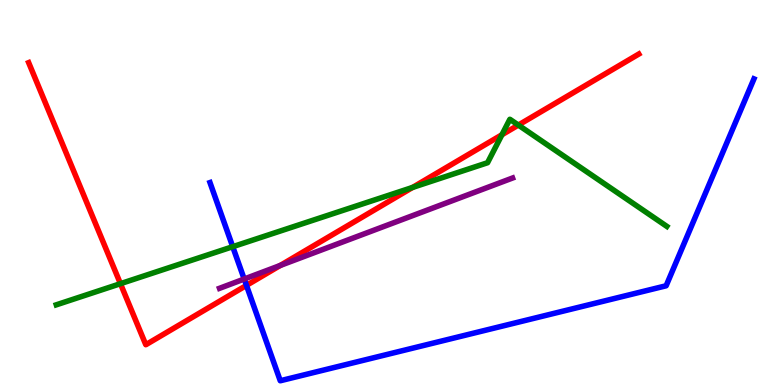[{'lines': ['blue', 'red'], 'intersections': [{'x': 3.18, 'y': 2.59}]}, {'lines': ['green', 'red'], 'intersections': [{'x': 1.55, 'y': 2.63}, {'x': 5.32, 'y': 5.13}, {'x': 6.48, 'y': 6.5}, {'x': 6.69, 'y': 6.75}]}, {'lines': ['purple', 'red'], 'intersections': [{'x': 3.62, 'y': 3.1}]}, {'lines': ['blue', 'green'], 'intersections': [{'x': 3.0, 'y': 3.59}]}, {'lines': ['blue', 'purple'], 'intersections': [{'x': 3.15, 'y': 2.75}]}, {'lines': ['green', 'purple'], 'intersections': []}]